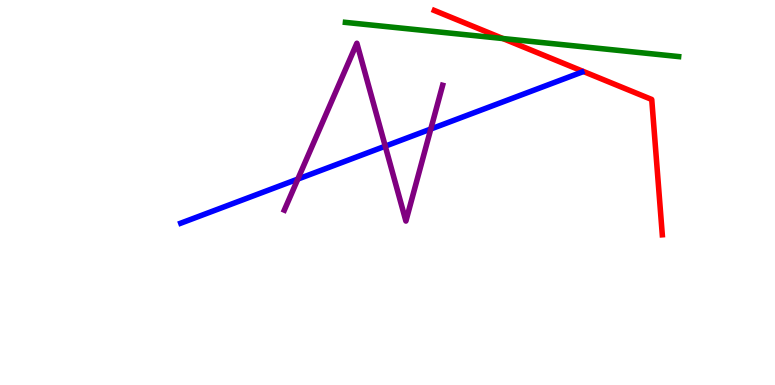[{'lines': ['blue', 'red'], 'intersections': []}, {'lines': ['green', 'red'], 'intersections': [{'x': 6.49, 'y': 9.0}]}, {'lines': ['purple', 'red'], 'intersections': []}, {'lines': ['blue', 'green'], 'intersections': []}, {'lines': ['blue', 'purple'], 'intersections': [{'x': 3.84, 'y': 5.35}, {'x': 4.97, 'y': 6.2}, {'x': 5.56, 'y': 6.65}]}, {'lines': ['green', 'purple'], 'intersections': []}]